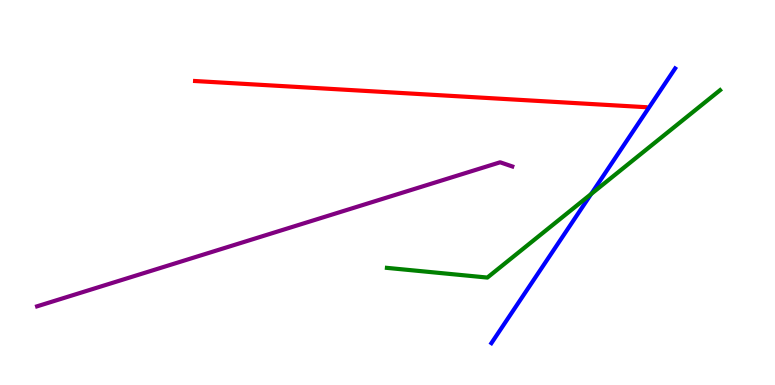[{'lines': ['blue', 'red'], 'intersections': []}, {'lines': ['green', 'red'], 'intersections': []}, {'lines': ['purple', 'red'], 'intersections': []}, {'lines': ['blue', 'green'], 'intersections': [{'x': 7.63, 'y': 4.96}]}, {'lines': ['blue', 'purple'], 'intersections': []}, {'lines': ['green', 'purple'], 'intersections': []}]